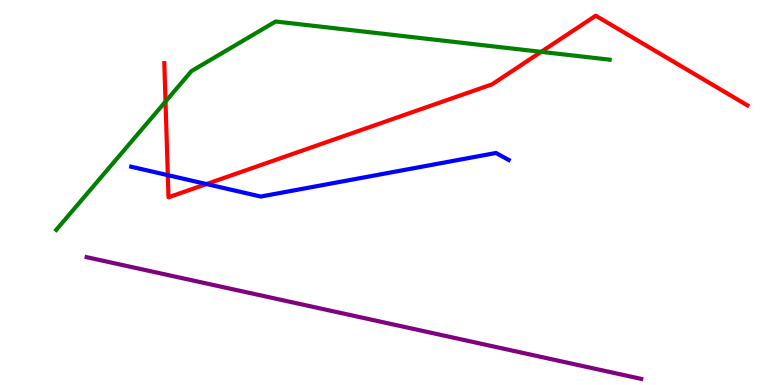[{'lines': ['blue', 'red'], 'intersections': [{'x': 2.17, 'y': 5.45}, {'x': 2.66, 'y': 5.22}]}, {'lines': ['green', 'red'], 'intersections': [{'x': 2.14, 'y': 7.36}, {'x': 6.98, 'y': 8.65}]}, {'lines': ['purple', 'red'], 'intersections': []}, {'lines': ['blue', 'green'], 'intersections': []}, {'lines': ['blue', 'purple'], 'intersections': []}, {'lines': ['green', 'purple'], 'intersections': []}]